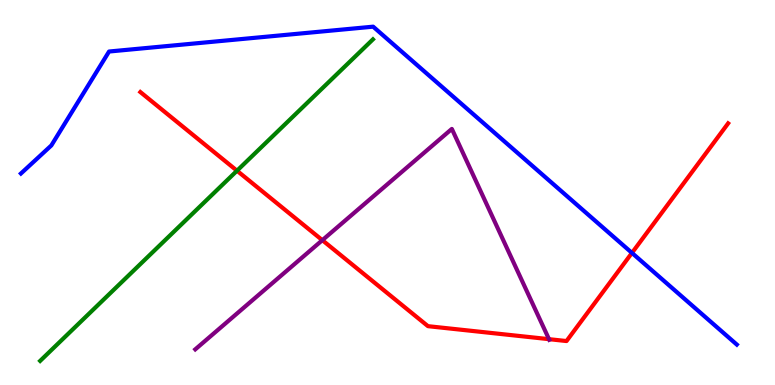[{'lines': ['blue', 'red'], 'intersections': [{'x': 8.15, 'y': 3.43}]}, {'lines': ['green', 'red'], 'intersections': [{'x': 3.06, 'y': 5.57}]}, {'lines': ['purple', 'red'], 'intersections': [{'x': 4.16, 'y': 3.76}, {'x': 7.08, 'y': 1.19}]}, {'lines': ['blue', 'green'], 'intersections': []}, {'lines': ['blue', 'purple'], 'intersections': []}, {'lines': ['green', 'purple'], 'intersections': []}]